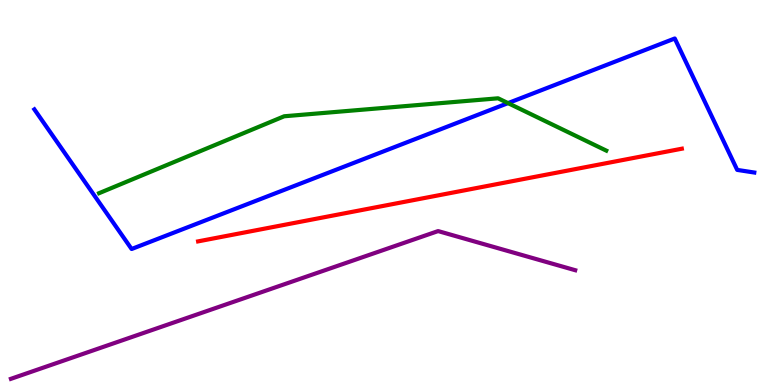[{'lines': ['blue', 'red'], 'intersections': []}, {'lines': ['green', 'red'], 'intersections': []}, {'lines': ['purple', 'red'], 'intersections': []}, {'lines': ['blue', 'green'], 'intersections': [{'x': 6.56, 'y': 7.32}]}, {'lines': ['blue', 'purple'], 'intersections': []}, {'lines': ['green', 'purple'], 'intersections': []}]